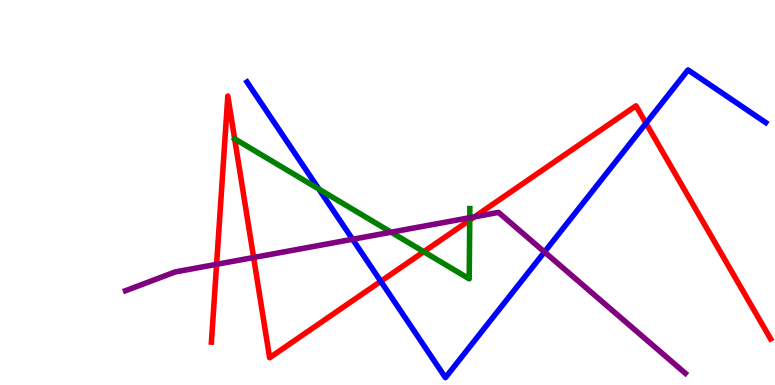[{'lines': ['blue', 'red'], 'intersections': [{'x': 4.91, 'y': 2.69}, {'x': 8.34, 'y': 6.8}]}, {'lines': ['green', 'red'], 'intersections': [{'x': 5.47, 'y': 3.46}, {'x': 6.06, 'y': 4.28}]}, {'lines': ['purple', 'red'], 'intersections': [{'x': 2.79, 'y': 3.13}, {'x': 3.27, 'y': 3.31}, {'x': 6.12, 'y': 4.37}]}, {'lines': ['blue', 'green'], 'intersections': [{'x': 4.11, 'y': 5.09}]}, {'lines': ['blue', 'purple'], 'intersections': [{'x': 4.55, 'y': 3.79}, {'x': 7.03, 'y': 3.45}]}, {'lines': ['green', 'purple'], 'intersections': [{'x': 5.05, 'y': 3.97}, {'x': 6.06, 'y': 4.35}]}]